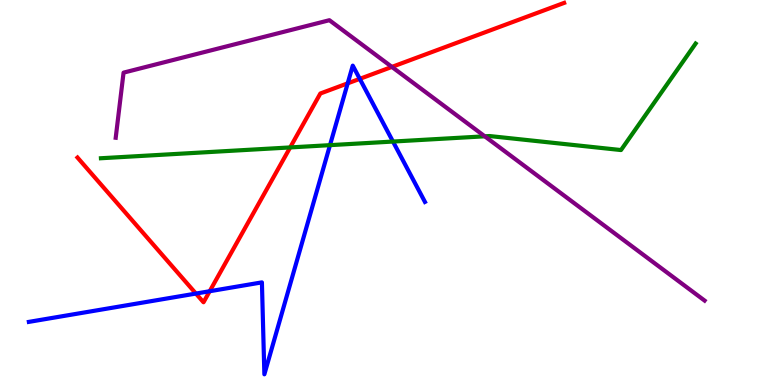[{'lines': ['blue', 'red'], 'intersections': [{'x': 2.53, 'y': 2.37}, {'x': 2.71, 'y': 2.44}, {'x': 4.49, 'y': 7.84}, {'x': 4.64, 'y': 7.95}]}, {'lines': ['green', 'red'], 'intersections': [{'x': 3.74, 'y': 6.17}]}, {'lines': ['purple', 'red'], 'intersections': [{'x': 5.06, 'y': 8.26}]}, {'lines': ['blue', 'green'], 'intersections': [{'x': 4.26, 'y': 6.23}, {'x': 5.07, 'y': 6.32}]}, {'lines': ['blue', 'purple'], 'intersections': []}, {'lines': ['green', 'purple'], 'intersections': [{'x': 6.25, 'y': 6.46}]}]